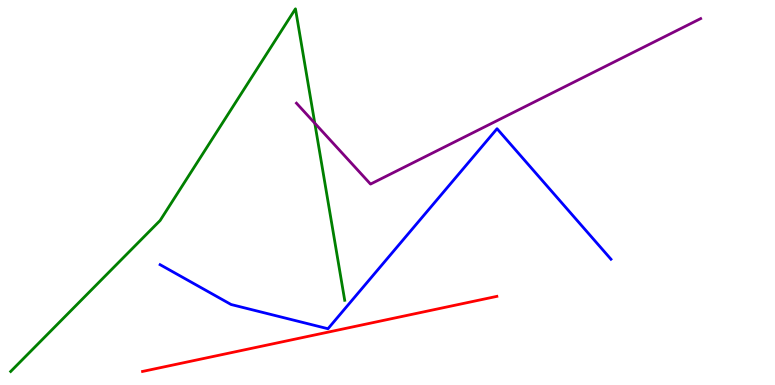[{'lines': ['blue', 'red'], 'intersections': []}, {'lines': ['green', 'red'], 'intersections': []}, {'lines': ['purple', 'red'], 'intersections': []}, {'lines': ['blue', 'green'], 'intersections': []}, {'lines': ['blue', 'purple'], 'intersections': []}, {'lines': ['green', 'purple'], 'intersections': [{'x': 4.06, 'y': 6.8}]}]